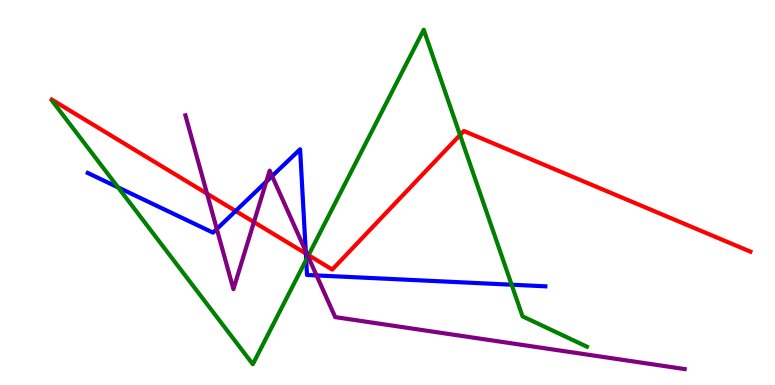[{'lines': ['blue', 'red'], 'intersections': [{'x': 3.04, 'y': 4.52}, {'x': 3.95, 'y': 3.41}]}, {'lines': ['green', 'red'], 'intersections': [{'x': 3.98, 'y': 3.37}, {'x': 5.94, 'y': 6.49}]}, {'lines': ['purple', 'red'], 'intersections': [{'x': 2.67, 'y': 4.97}, {'x': 3.28, 'y': 4.23}, {'x': 3.96, 'y': 3.39}]}, {'lines': ['blue', 'green'], 'intersections': [{'x': 1.52, 'y': 5.13}, {'x': 3.95, 'y': 3.25}, {'x': 6.6, 'y': 2.6}]}, {'lines': ['blue', 'purple'], 'intersections': [{'x': 2.8, 'y': 4.05}, {'x': 3.44, 'y': 5.28}, {'x': 3.51, 'y': 5.43}, {'x': 3.94, 'y': 3.48}, {'x': 4.08, 'y': 2.85}]}, {'lines': ['green', 'purple'], 'intersections': [{'x': 3.97, 'y': 3.34}]}]